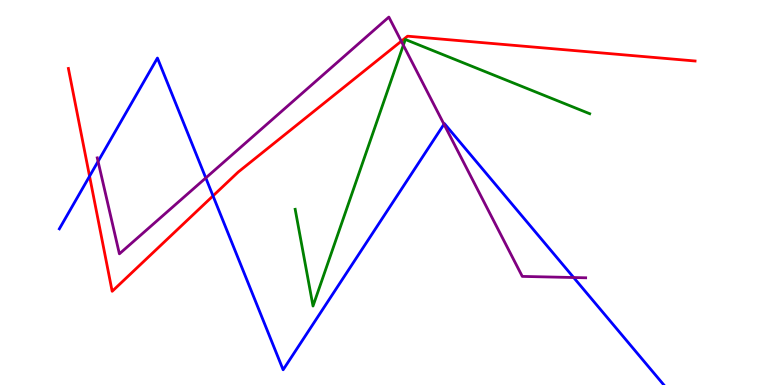[{'lines': ['blue', 'red'], 'intersections': [{'x': 1.16, 'y': 5.42}, {'x': 2.75, 'y': 4.91}]}, {'lines': ['green', 'red'], 'intersections': []}, {'lines': ['purple', 'red'], 'intersections': [{'x': 5.18, 'y': 8.93}]}, {'lines': ['blue', 'green'], 'intersections': []}, {'lines': ['blue', 'purple'], 'intersections': [{'x': 1.27, 'y': 5.81}, {'x': 2.66, 'y': 5.38}, {'x': 5.73, 'y': 6.77}, {'x': 7.4, 'y': 2.79}]}, {'lines': ['green', 'purple'], 'intersections': [{'x': 5.2, 'y': 8.83}]}]